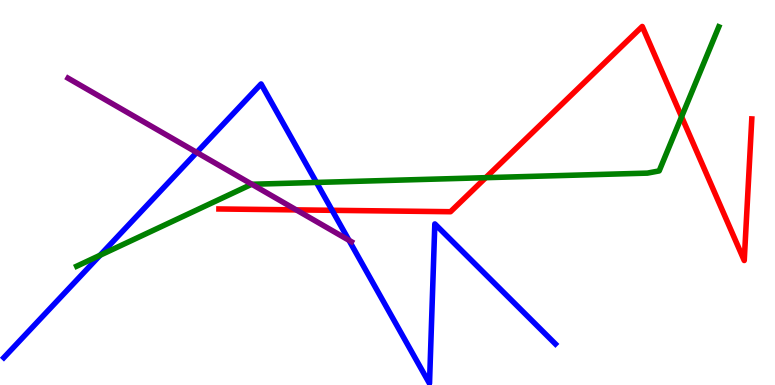[{'lines': ['blue', 'red'], 'intersections': [{'x': 4.29, 'y': 4.54}]}, {'lines': ['green', 'red'], 'intersections': [{'x': 6.27, 'y': 5.39}, {'x': 8.79, 'y': 6.97}]}, {'lines': ['purple', 'red'], 'intersections': [{'x': 3.82, 'y': 4.55}]}, {'lines': ['blue', 'green'], 'intersections': [{'x': 1.29, 'y': 3.37}, {'x': 4.08, 'y': 5.26}]}, {'lines': ['blue', 'purple'], 'intersections': [{'x': 2.54, 'y': 6.04}, {'x': 4.5, 'y': 3.76}]}, {'lines': ['green', 'purple'], 'intersections': [{'x': 3.25, 'y': 5.21}]}]